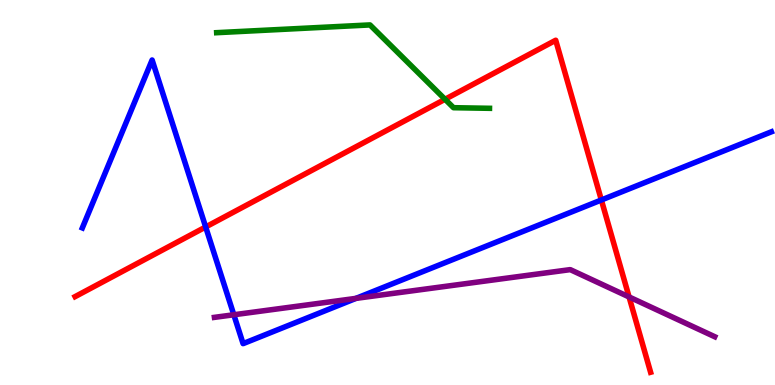[{'lines': ['blue', 'red'], 'intersections': [{'x': 2.65, 'y': 4.1}, {'x': 7.76, 'y': 4.81}]}, {'lines': ['green', 'red'], 'intersections': [{'x': 5.74, 'y': 7.42}]}, {'lines': ['purple', 'red'], 'intersections': [{'x': 8.12, 'y': 2.29}]}, {'lines': ['blue', 'green'], 'intersections': []}, {'lines': ['blue', 'purple'], 'intersections': [{'x': 3.02, 'y': 1.82}, {'x': 4.59, 'y': 2.25}]}, {'lines': ['green', 'purple'], 'intersections': []}]